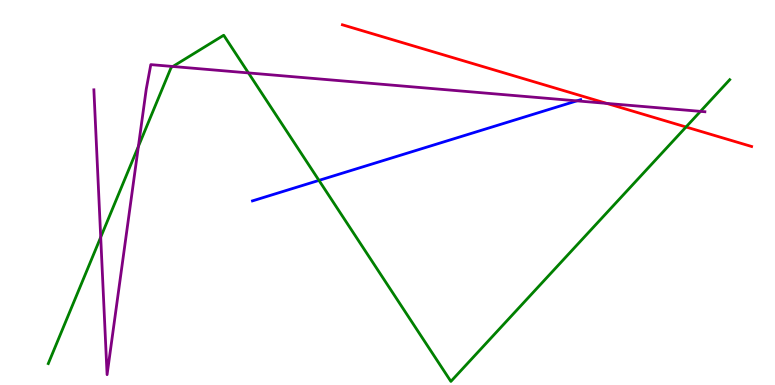[{'lines': ['blue', 'red'], 'intersections': []}, {'lines': ['green', 'red'], 'intersections': [{'x': 8.85, 'y': 6.7}]}, {'lines': ['purple', 'red'], 'intersections': [{'x': 7.83, 'y': 7.31}]}, {'lines': ['blue', 'green'], 'intersections': [{'x': 4.12, 'y': 5.31}]}, {'lines': ['blue', 'purple'], 'intersections': [{'x': 7.44, 'y': 7.38}]}, {'lines': ['green', 'purple'], 'intersections': [{'x': 1.3, 'y': 3.84}, {'x': 1.79, 'y': 6.2}, {'x': 2.23, 'y': 8.27}, {'x': 3.21, 'y': 8.11}, {'x': 9.04, 'y': 7.11}]}]